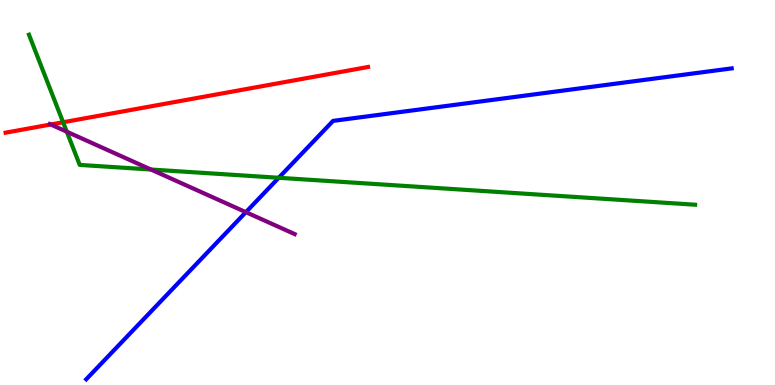[{'lines': ['blue', 'red'], 'intersections': []}, {'lines': ['green', 'red'], 'intersections': [{'x': 0.814, 'y': 6.82}]}, {'lines': ['purple', 'red'], 'intersections': [{'x': 0.655, 'y': 6.77}]}, {'lines': ['blue', 'green'], 'intersections': [{'x': 3.6, 'y': 5.38}]}, {'lines': ['blue', 'purple'], 'intersections': [{'x': 3.17, 'y': 4.49}]}, {'lines': ['green', 'purple'], 'intersections': [{'x': 0.862, 'y': 6.58}, {'x': 1.95, 'y': 5.6}]}]